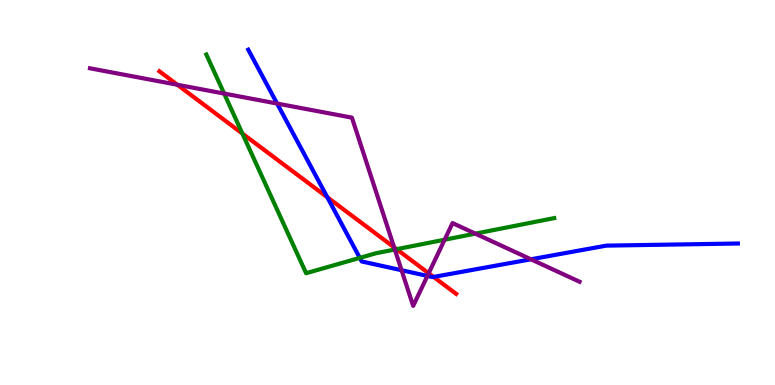[{'lines': ['blue', 'red'], 'intersections': [{'x': 4.22, 'y': 4.88}, {'x': 5.59, 'y': 2.81}]}, {'lines': ['green', 'red'], 'intersections': [{'x': 3.13, 'y': 6.53}, {'x': 5.12, 'y': 3.53}]}, {'lines': ['purple', 'red'], 'intersections': [{'x': 2.29, 'y': 7.8}, {'x': 5.09, 'y': 3.58}, {'x': 5.53, 'y': 2.9}]}, {'lines': ['blue', 'green'], 'intersections': [{'x': 4.64, 'y': 3.3}]}, {'lines': ['blue', 'purple'], 'intersections': [{'x': 3.58, 'y': 7.31}, {'x': 5.18, 'y': 2.98}, {'x': 5.52, 'y': 2.83}, {'x': 6.85, 'y': 3.27}]}, {'lines': ['green', 'purple'], 'intersections': [{'x': 2.89, 'y': 7.57}, {'x': 5.09, 'y': 3.52}, {'x': 5.74, 'y': 3.77}, {'x': 6.13, 'y': 3.93}]}]